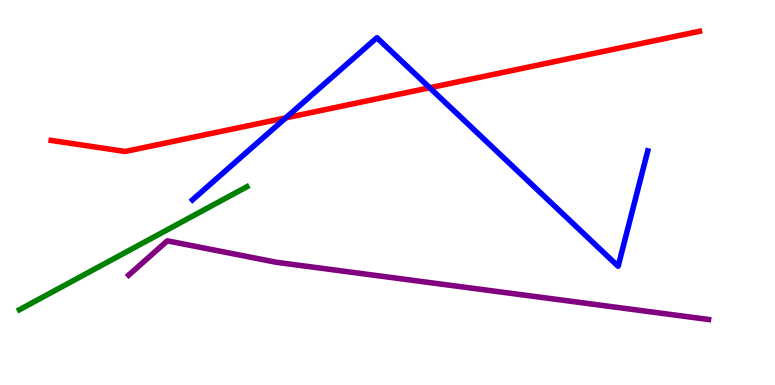[{'lines': ['blue', 'red'], 'intersections': [{'x': 3.69, 'y': 6.94}, {'x': 5.54, 'y': 7.72}]}, {'lines': ['green', 'red'], 'intersections': []}, {'lines': ['purple', 'red'], 'intersections': []}, {'lines': ['blue', 'green'], 'intersections': []}, {'lines': ['blue', 'purple'], 'intersections': []}, {'lines': ['green', 'purple'], 'intersections': []}]